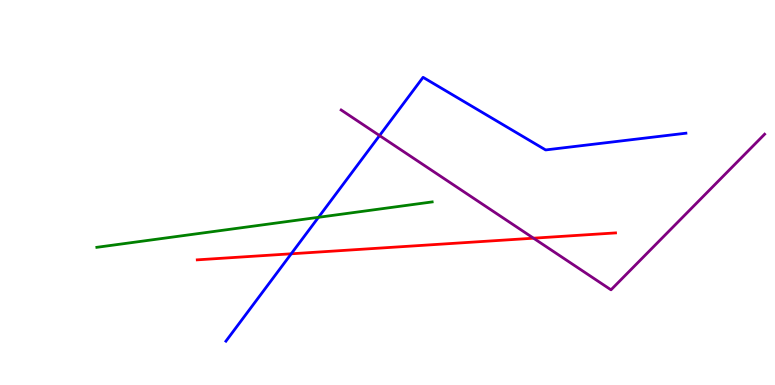[{'lines': ['blue', 'red'], 'intersections': [{'x': 3.76, 'y': 3.41}]}, {'lines': ['green', 'red'], 'intersections': []}, {'lines': ['purple', 'red'], 'intersections': [{'x': 6.88, 'y': 3.81}]}, {'lines': ['blue', 'green'], 'intersections': [{'x': 4.11, 'y': 4.36}]}, {'lines': ['blue', 'purple'], 'intersections': [{'x': 4.9, 'y': 6.48}]}, {'lines': ['green', 'purple'], 'intersections': []}]